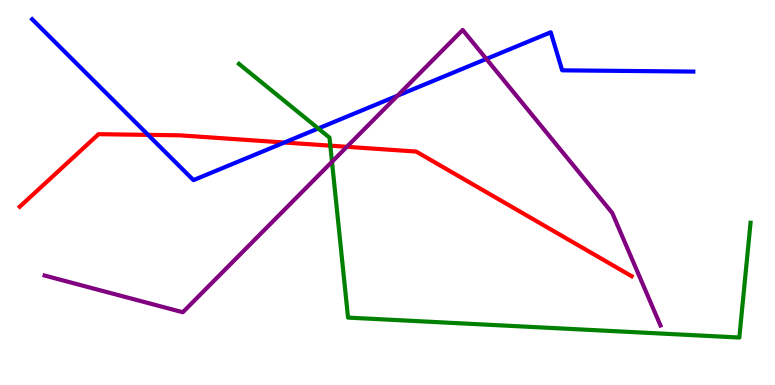[{'lines': ['blue', 'red'], 'intersections': [{'x': 1.91, 'y': 6.5}, {'x': 3.67, 'y': 6.3}]}, {'lines': ['green', 'red'], 'intersections': [{'x': 4.26, 'y': 6.22}]}, {'lines': ['purple', 'red'], 'intersections': [{'x': 4.48, 'y': 6.19}]}, {'lines': ['blue', 'green'], 'intersections': [{'x': 4.11, 'y': 6.66}]}, {'lines': ['blue', 'purple'], 'intersections': [{'x': 5.13, 'y': 7.51}, {'x': 6.28, 'y': 8.47}]}, {'lines': ['green', 'purple'], 'intersections': [{'x': 4.28, 'y': 5.8}]}]